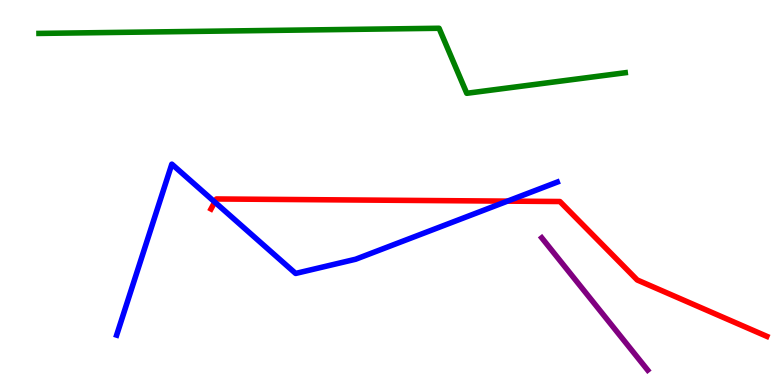[{'lines': ['blue', 'red'], 'intersections': [{'x': 2.77, 'y': 4.75}, {'x': 6.55, 'y': 4.78}]}, {'lines': ['green', 'red'], 'intersections': []}, {'lines': ['purple', 'red'], 'intersections': []}, {'lines': ['blue', 'green'], 'intersections': []}, {'lines': ['blue', 'purple'], 'intersections': []}, {'lines': ['green', 'purple'], 'intersections': []}]